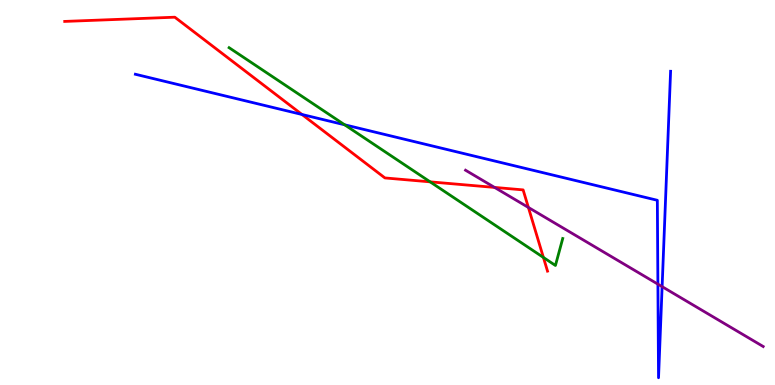[{'lines': ['blue', 'red'], 'intersections': [{'x': 3.9, 'y': 7.03}]}, {'lines': ['green', 'red'], 'intersections': [{'x': 5.55, 'y': 5.28}, {'x': 7.01, 'y': 3.31}]}, {'lines': ['purple', 'red'], 'intersections': [{'x': 6.38, 'y': 5.13}, {'x': 6.82, 'y': 4.61}]}, {'lines': ['blue', 'green'], 'intersections': [{'x': 4.45, 'y': 6.76}]}, {'lines': ['blue', 'purple'], 'intersections': [{'x': 8.49, 'y': 2.62}, {'x': 8.54, 'y': 2.55}]}, {'lines': ['green', 'purple'], 'intersections': []}]